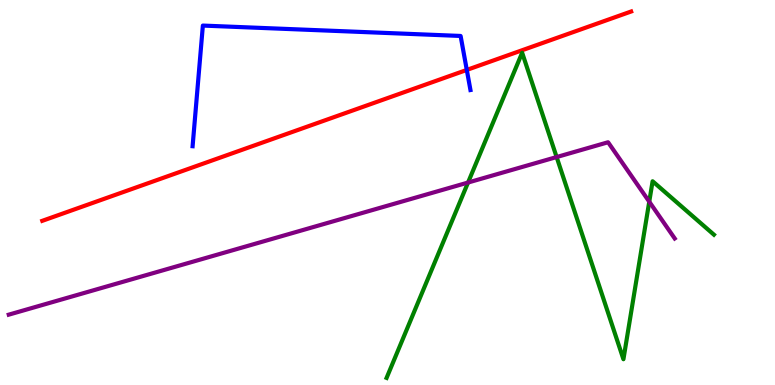[{'lines': ['blue', 'red'], 'intersections': [{'x': 6.02, 'y': 8.18}]}, {'lines': ['green', 'red'], 'intersections': []}, {'lines': ['purple', 'red'], 'intersections': []}, {'lines': ['blue', 'green'], 'intersections': []}, {'lines': ['blue', 'purple'], 'intersections': []}, {'lines': ['green', 'purple'], 'intersections': [{'x': 6.04, 'y': 5.26}, {'x': 7.18, 'y': 5.92}, {'x': 8.38, 'y': 4.76}]}]